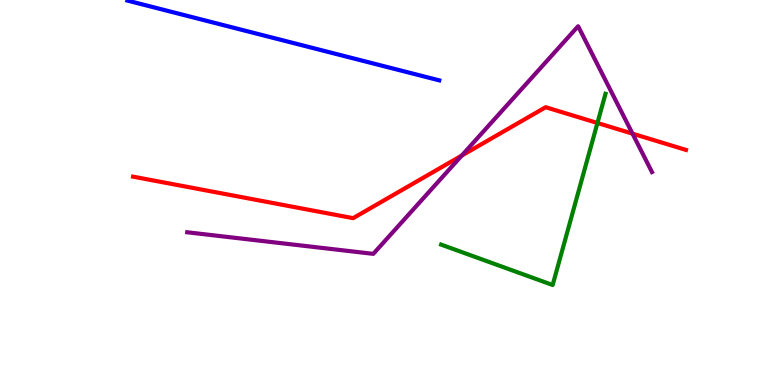[{'lines': ['blue', 'red'], 'intersections': []}, {'lines': ['green', 'red'], 'intersections': [{'x': 7.71, 'y': 6.81}]}, {'lines': ['purple', 'red'], 'intersections': [{'x': 5.96, 'y': 5.96}, {'x': 8.16, 'y': 6.53}]}, {'lines': ['blue', 'green'], 'intersections': []}, {'lines': ['blue', 'purple'], 'intersections': []}, {'lines': ['green', 'purple'], 'intersections': []}]